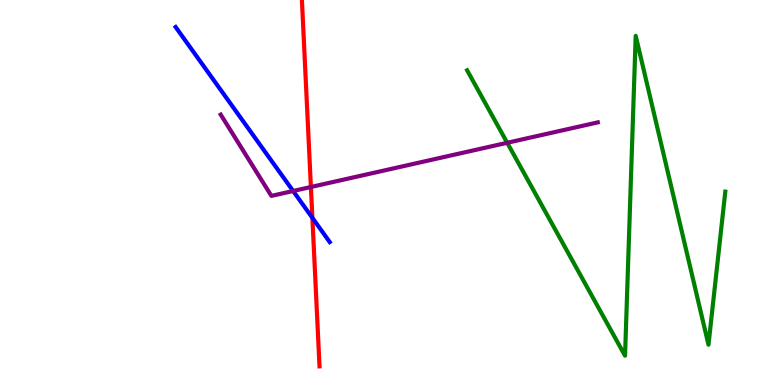[{'lines': ['blue', 'red'], 'intersections': [{'x': 4.03, 'y': 4.34}]}, {'lines': ['green', 'red'], 'intersections': []}, {'lines': ['purple', 'red'], 'intersections': [{'x': 4.01, 'y': 5.14}]}, {'lines': ['blue', 'green'], 'intersections': []}, {'lines': ['blue', 'purple'], 'intersections': [{'x': 3.78, 'y': 5.04}]}, {'lines': ['green', 'purple'], 'intersections': [{'x': 6.54, 'y': 6.29}]}]